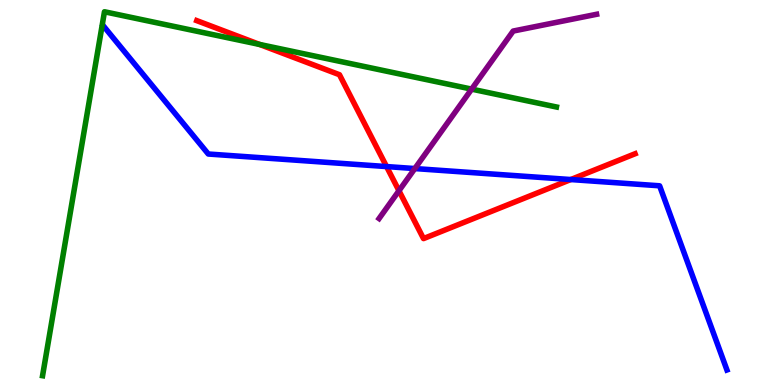[{'lines': ['blue', 'red'], 'intersections': [{'x': 4.99, 'y': 5.67}, {'x': 7.36, 'y': 5.34}]}, {'lines': ['green', 'red'], 'intersections': [{'x': 3.35, 'y': 8.85}]}, {'lines': ['purple', 'red'], 'intersections': [{'x': 5.15, 'y': 5.05}]}, {'lines': ['blue', 'green'], 'intersections': []}, {'lines': ['blue', 'purple'], 'intersections': [{'x': 5.35, 'y': 5.62}]}, {'lines': ['green', 'purple'], 'intersections': [{'x': 6.09, 'y': 7.69}]}]